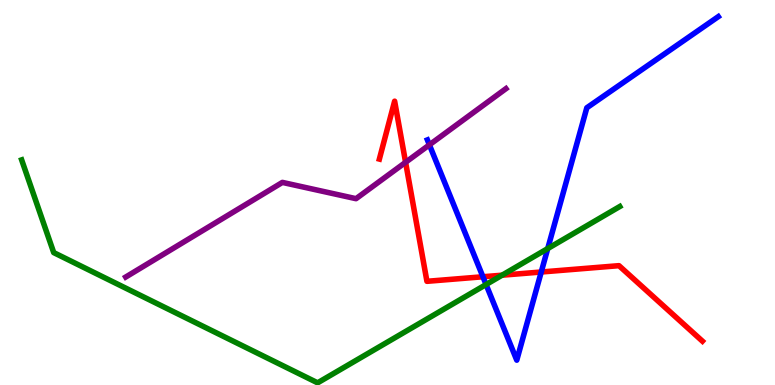[{'lines': ['blue', 'red'], 'intersections': [{'x': 6.23, 'y': 2.81}, {'x': 6.98, 'y': 2.93}]}, {'lines': ['green', 'red'], 'intersections': [{'x': 6.48, 'y': 2.85}]}, {'lines': ['purple', 'red'], 'intersections': [{'x': 5.23, 'y': 5.78}]}, {'lines': ['blue', 'green'], 'intersections': [{'x': 6.27, 'y': 2.61}, {'x': 7.07, 'y': 3.54}]}, {'lines': ['blue', 'purple'], 'intersections': [{'x': 5.54, 'y': 6.24}]}, {'lines': ['green', 'purple'], 'intersections': []}]